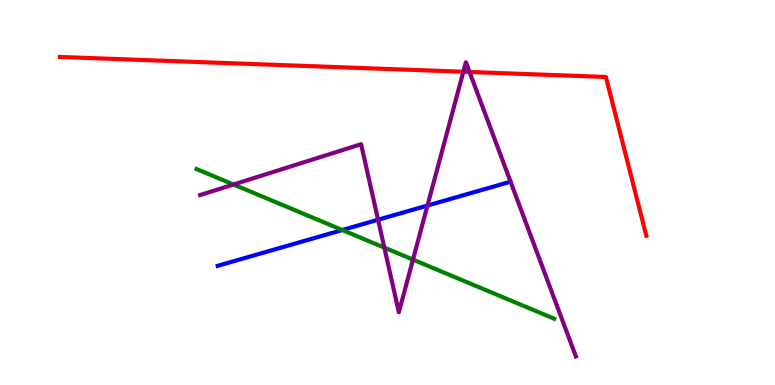[{'lines': ['blue', 'red'], 'intersections': []}, {'lines': ['green', 'red'], 'intersections': []}, {'lines': ['purple', 'red'], 'intersections': [{'x': 5.98, 'y': 8.14}, {'x': 6.06, 'y': 8.13}]}, {'lines': ['blue', 'green'], 'intersections': [{'x': 4.42, 'y': 4.03}]}, {'lines': ['blue', 'purple'], 'intersections': [{'x': 4.88, 'y': 4.29}, {'x': 5.52, 'y': 4.66}]}, {'lines': ['green', 'purple'], 'intersections': [{'x': 3.01, 'y': 5.21}, {'x': 4.96, 'y': 3.57}, {'x': 5.33, 'y': 3.26}]}]